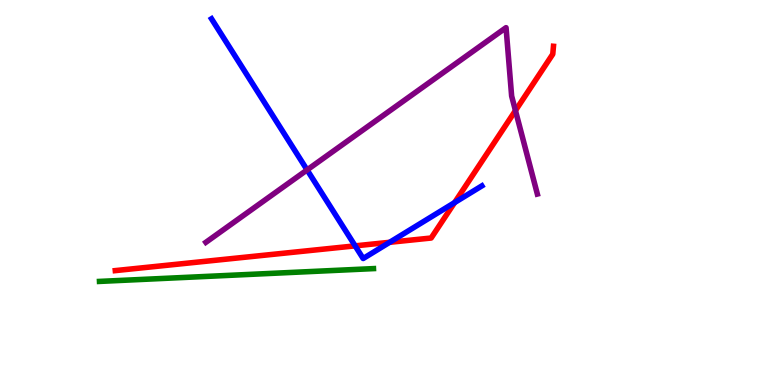[{'lines': ['blue', 'red'], 'intersections': [{'x': 4.58, 'y': 3.61}, {'x': 5.03, 'y': 3.71}, {'x': 5.87, 'y': 4.74}]}, {'lines': ['green', 'red'], 'intersections': []}, {'lines': ['purple', 'red'], 'intersections': [{'x': 6.65, 'y': 7.13}]}, {'lines': ['blue', 'green'], 'intersections': []}, {'lines': ['blue', 'purple'], 'intersections': [{'x': 3.96, 'y': 5.59}]}, {'lines': ['green', 'purple'], 'intersections': []}]